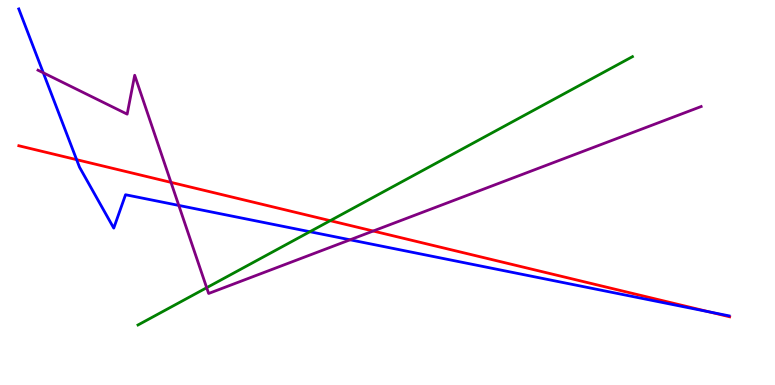[{'lines': ['blue', 'red'], 'intersections': [{'x': 0.989, 'y': 5.85}, {'x': 9.15, 'y': 1.9}]}, {'lines': ['green', 'red'], 'intersections': [{'x': 4.26, 'y': 4.27}]}, {'lines': ['purple', 'red'], 'intersections': [{'x': 2.21, 'y': 5.26}, {'x': 4.82, 'y': 4.0}]}, {'lines': ['blue', 'green'], 'intersections': [{'x': 4.0, 'y': 3.98}]}, {'lines': ['blue', 'purple'], 'intersections': [{'x': 0.558, 'y': 8.11}, {'x': 2.31, 'y': 4.66}, {'x': 4.52, 'y': 3.77}]}, {'lines': ['green', 'purple'], 'intersections': [{'x': 2.67, 'y': 2.53}]}]